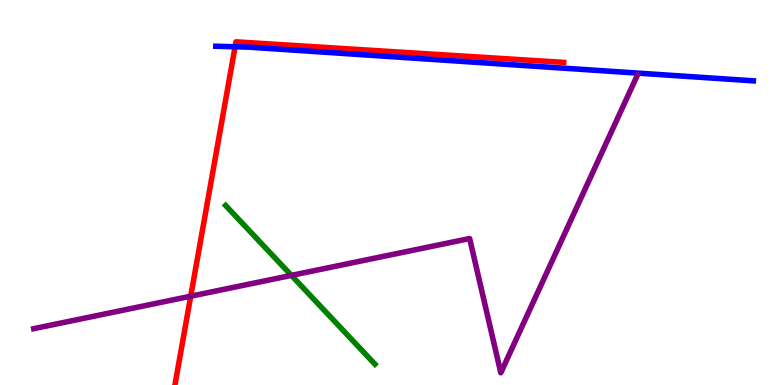[{'lines': ['blue', 'red'], 'intersections': [{'x': 3.03, 'y': 8.79}]}, {'lines': ['green', 'red'], 'intersections': []}, {'lines': ['purple', 'red'], 'intersections': [{'x': 2.46, 'y': 2.31}]}, {'lines': ['blue', 'green'], 'intersections': []}, {'lines': ['blue', 'purple'], 'intersections': []}, {'lines': ['green', 'purple'], 'intersections': [{'x': 3.76, 'y': 2.85}]}]